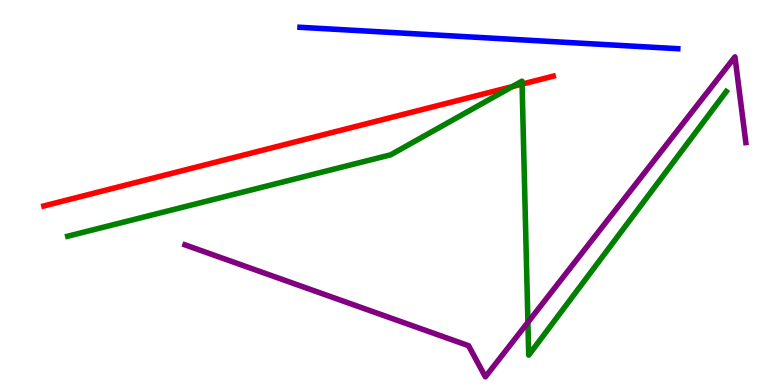[{'lines': ['blue', 'red'], 'intersections': []}, {'lines': ['green', 'red'], 'intersections': [{'x': 6.61, 'y': 7.75}, {'x': 6.74, 'y': 7.82}]}, {'lines': ['purple', 'red'], 'intersections': []}, {'lines': ['blue', 'green'], 'intersections': []}, {'lines': ['blue', 'purple'], 'intersections': []}, {'lines': ['green', 'purple'], 'intersections': [{'x': 6.81, 'y': 1.63}]}]